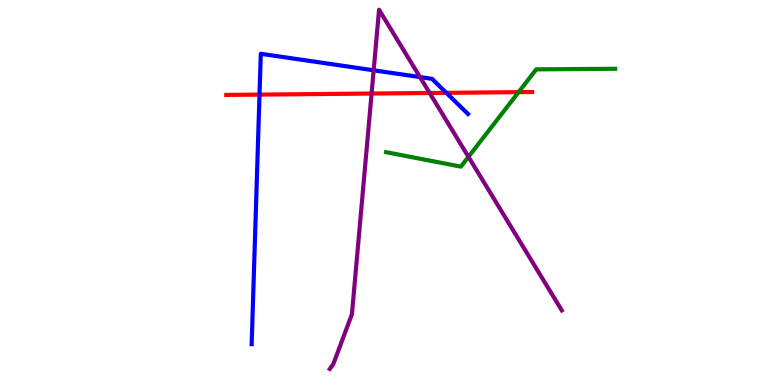[{'lines': ['blue', 'red'], 'intersections': [{'x': 3.35, 'y': 7.54}, {'x': 5.76, 'y': 7.59}]}, {'lines': ['green', 'red'], 'intersections': [{'x': 6.69, 'y': 7.61}]}, {'lines': ['purple', 'red'], 'intersections': [{'x': 4.79, 'y': 7.57}, {'x': 5.54, 'y': 7.58}]}, {'lines': ['blue', 'green'], 'intersections': []}, {'lines': ['blue', 'purple'], 'intersections': [{'x': 4.82, 'y': 8.17}, {'x': 5.42, 'y': 8.0}]}, {'lines': ['green', 'purple'], 'intersections': [{'x': 6.04, 'y': 5.93}]}]